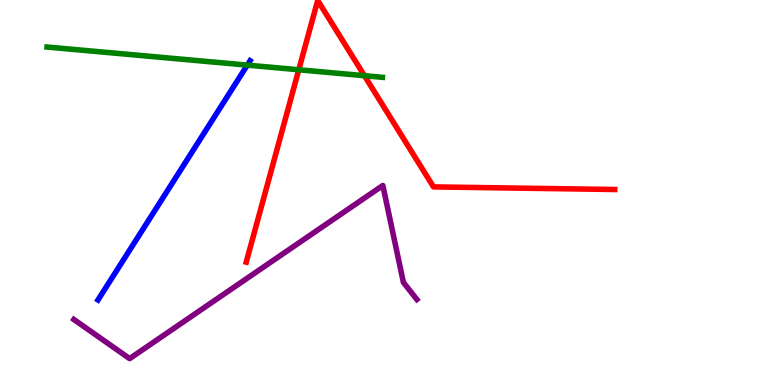[{'lines': ['blue', 'red'], 'intersections': []}, {'lines': ['green', 'red'], 'intersections': [{'x': 3.86, 'y': 8.19}, {'x': 4.7, 'y': 8.03}]}, {'lines': ['purple', 'red'], 'intersections': []}, {'lines': ['blue', 'green'], 'intersections': [{'x': 3.19, 'y': 8.31}]}, {'lines': ['blue', 'purple'], 'intersections': []}, {'lines': ['green', 'purple'], 'intersections': []}]